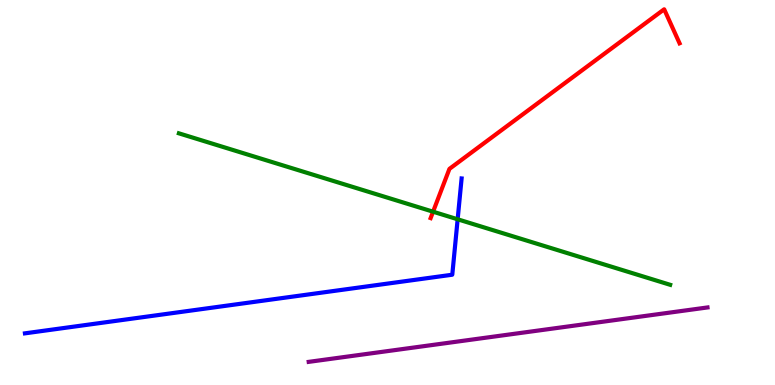[{'lines': ['blue', 'red'], 'intersections': []}, {'lines': ['green', 'red'], 'intersections': [{'x': 5.59, 'y': 4.5}]}, {'lines': ['purple', 'red'], 'intersections': []}, {'lines': ['blue', 'green'], 'intersections': [{'x': 5.91, 'y': 4.3}]}, {'lines': ['blue', 'purple'], 'intersections': []}, {'lines': ['green', 'purple'], 'intersections': []}]